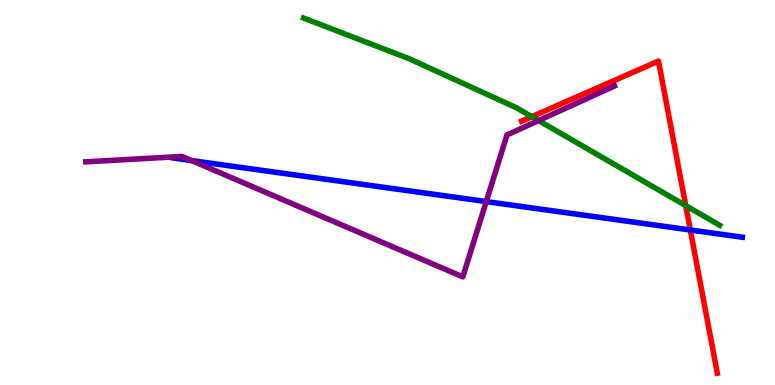[{'lines': ['blue', 'red'], 'intersections': [{'x': 8.91, 'y': 4.03}]}, {'lines': ['green', 'red'], 'intersections': [{'x': 6.86, 'y': 6.97}, {'x': 8.85, 'y': 4.66}]}, {'lines': ['purple', 'red'], 'intersections': []}, {'lines': ['blue', 'green'], 'intersections': []}, {'lines': ['blue', 'purple'], 'intersections': [{'x': 2.47, 'y': 5.83}, {'x': 6.27, 'y': 4.76}]}, {'lines': ['green', 'purple'], 'intersections': [{'x': 6.95, 'y': 6.87}]}]